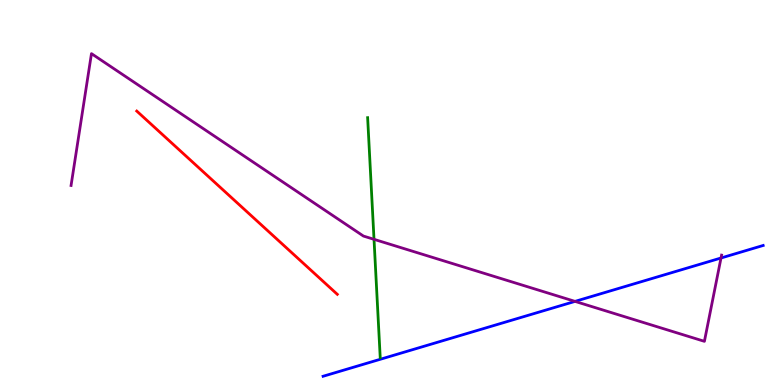[{'lines': ['blue', 'red'], 'intersections': []}, {'lines': ['green', 'red'], 'intersections': []}, {'lines': ['purple', 'red'], 'intersections': []}, {'lines': ['blue', 'green'], 'intersections': []}, {'lines': ['blue', 'purple'], 'intersections': [{'x': 7.42, 'y': 2.17}, {'x': 9.3, 'y': 3.3}]}, {'lines': ['green', 'purple'], 'intersections': [{'x': 4.83, 'y': 3.78}]}]